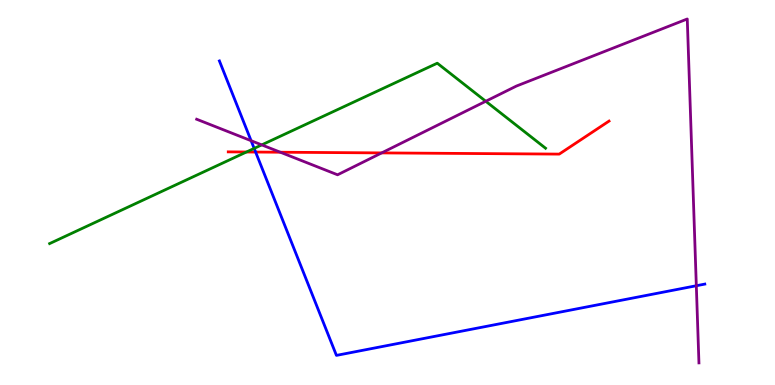[{'lines': ['blue', 'red'], 'intersections': [{'x': 3.3, 'y': 6.05}]}, {'lines': ['green', 'red'], 'intersections': [{'x': 3.18, 'y': 6.05}]}, {'lines': ['purple', 'red'], 'intersections': [{'x': 3.62, 'y': 6.05}, {'x': 4.92, 'y': 6.03}]}, {'lines': ['blue', 'green'], 'intersections': [{'x': 3.28, 'y': 6.15}]}, {'lines': ['blue', 'purple'], 'intersections': [{'x': 3.24, 'y': 6.35}, {'x': 8.98, 'y': 2.58}]}, {'lines': ['green', 'purple'], 'intersections': [{'x': 3.38, 'y': 6.24}, {'x': 6.27, 'y': 7.37}]}]